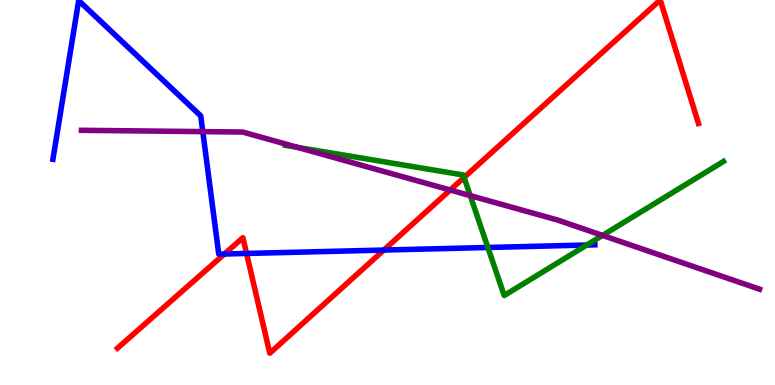[{'lines': ['blue', 'red'], 'intersections': [{'x': 2.9, 'y': 3.4}, {'x': 3.18, 'y': 3.42}, {'x': 4.95, 'y': 3.51}]}, {'lines': ['green', 'red'], 'intersections': [{'x': 5.99, 'y': 5.39}]}, {'lines': ['purple', 'red'], 'intersections': [{'x': 5.81, 'y': 5.06}]}, {'lines': ['blue', 'green'], 'intersections': [{'x': 6.3, 'y': 3.57}, {'x': 7.57, 'y': 3.64}]}, {'lines': ['blue', 'purple'], 'intersections': [{'x': 2.62, 'y': 6.58}]}, {'lines': ['green', 'purple'], 'intersections': [{'x': 3.84, 'y': 6.17}, {'x': 6.07, 'y': 4.92}, {'x': 7.77, 'y': 3.89}]}]